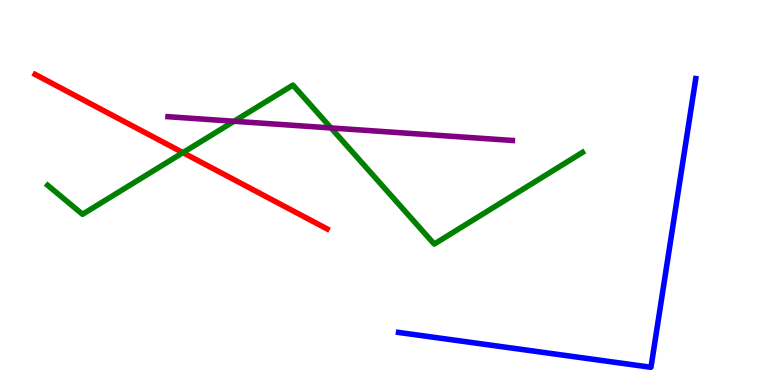[{'lines': ['blue', 'red'], 'intersections': []}, {'lines': ['green', 'red'], 'intersections': [{'x': 2.36, 'y': 6.04}]}, {'lines': ['purple', 'red'], 'intersections': []}, {'lines': ['blue', 'green'], 'intersections': []}, {'lines': ['blue', 'purple'], 'intersections': []}, {'lines': ['green', 'purple'], 'intersections': [{'x': 3.02, 'y': 6.85}, {'x': 4.27, 'y': 6.68}]}]